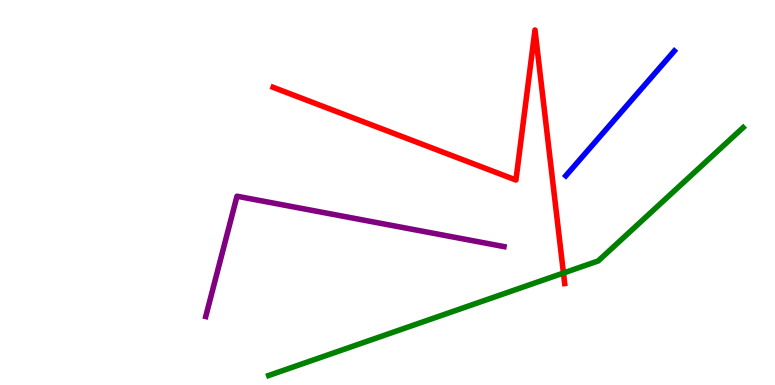[{'lines': ['blue', 'red'], 'intersections': []}, {'lines': ['green', 'red'], 'intersections': [{'x': 7.27, 'y': 2.91}]}, {'lines': ['purple', 'red'], 'intersections': []}, {'lines': ['blue', 'green'], 'intersections': []}, {'lines': ['blue', 'purple'], 'intersections': []}, {'lines': ['green', 'purple'], 'intersections': []}]